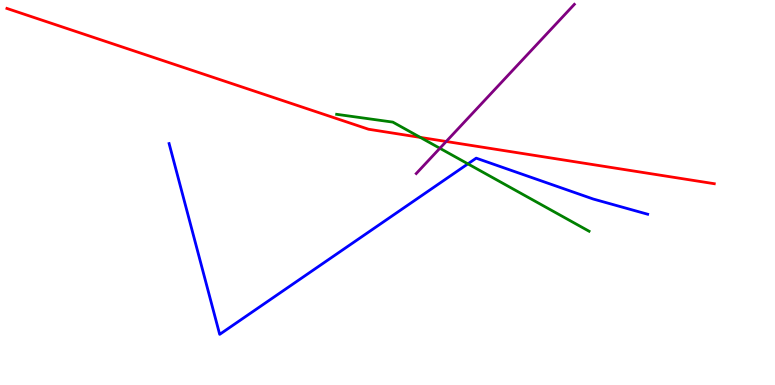[{'lines': ['blue', 'red'], 'intersections': []}, {'lines': ['green', 'red'], 'intersections': [{'x': 5.42, 'y': 6.43}]}, {'lines': ['purple', 'red'], 'intersections': [{'x': 5.76, 'y': 6.33}]}, {'lines': ['blue', 'green'], 'intersections': [{'x': 6.04, 'y': 5.74}]}, {'lines': ['blue', 'purple'], 'intersections': []}, {'lines': ['green', 'purple'], 'intersections': [{'x': 5.68, 'y': 6.15}]}]